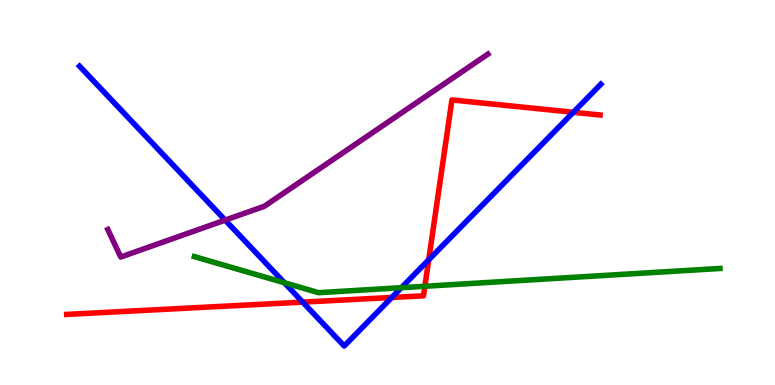[{'lines': ['blue', 'red'], 'intersections': [{'x': 3.91, 'y': 2.15}, {'x': 5.06, 'y': 2.27}, {'x': 5.53, 'y': 3.25}, {'x': 7.4, 'y': 7.08}]}, {'lines': ['green', 'red'], 'intersections': [{'x': 5.48, 'y': 2.56}]}, {'lines': ['purple', 'red'], 'intersections': []}, {'lines': ['blue', 'green'], 'intersections': [{'x': 3.67, 'y': 2.66}, {'x': 5.18, 'y': 2.53}]}, {'lines': ['blue', 'purple'], 'intersections': [{'x': 2.91, 'y': 4.28}]}, {'lines': ['green', 'purple'], 'intersections': []}]